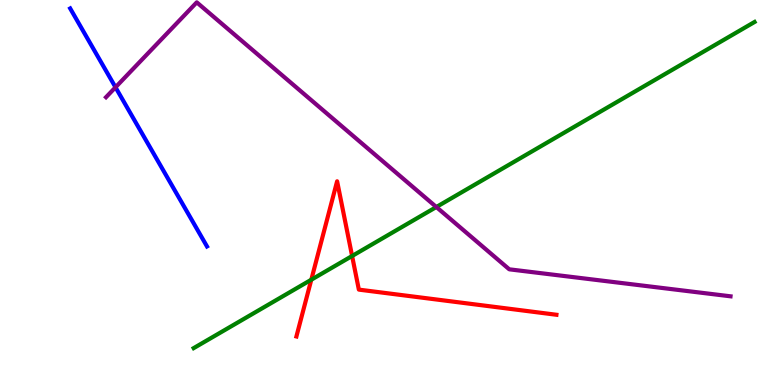[{'lines': ['blue', 'red'], 'intersections': []}, {'lines': ['green', 'red'], 'intersections': [{'x': 4.02, 'y': 2.73}, {'x': 4.54, 'y': 3.35}]}, {'lines': ['purple', 'red'], 'intersections': []}, {'lines': ['blue', 'green'], 'intersections': []}, {'lines': ['blue', 'purple'], 'intersections': [{'x': 1.49, 'y': 7.73}]}, {'lines': ['green', 'purple'], 'intersections': [{'x': 5.63, 'y': 4.62}]}]